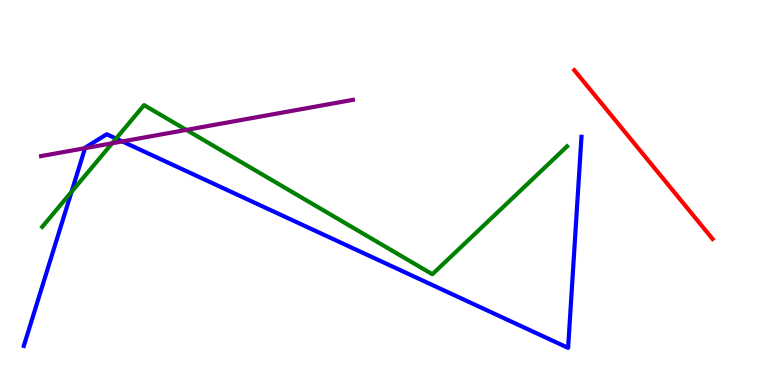[{'lines': ['blue', 'red'], 'intersections': []}, {'lines': ['green', 'red'], 'intersections': []}, {'lines': ['purple', 'red'], 'intersections': []}, {'lines': ['blue', 'green'], 'intersections': [{'x': 0.923, 'y': 5.02}, {'x': 1.5, 'y': 6.4}]}, {'lines': ['blue', 'purple'], 'intersections': [{'x': 1.1, 'y': 6.15}, {'x': 1.58, 'y': 6.33}]}, {'lines': ['green', 'purple'], 'intersections': [{'x': 1.45, 'y': 6.28}, {'x': 2.4, 'y': 6.63}]}]